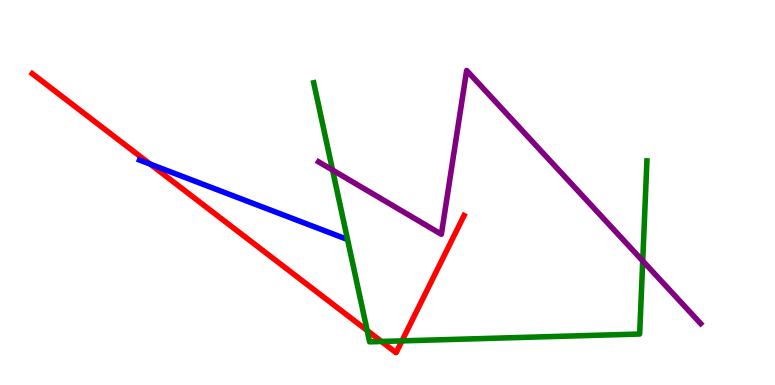[{'lines': ['blue', 'red'], 'intersections': [{'x': 1.94, 'y': 5.74}]}, {'lines': ['green', 'red'], 'intersections': [{'x': 4.74, 'y': 1.41}, {'x': 4.92, 'y': 1.13}, {'x': 5.19, 'y': 1.15}]}, {'lines': ['purple', 'red'], 'intersections': []}, {'lines': ['blue', 'green'], 'intersections': []}, {'lines': ['blue', 'purple'], 'intersections': []}, {'lines': ['green', 'purple'], 'intersections': [{'x': 4.29, 'y': 5.58}, {'x': 8.29, 'y': 3.22}]}]